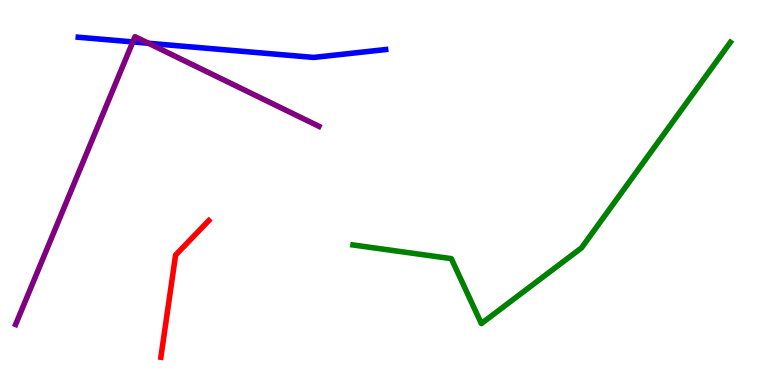[{'lines': ['blue', 'red'], 'intersections': []}, {'lines': ['green', 'red'], 'intersections': []}, {'lines': ['purple', 'red'], 'intersections': []}, {'lines': ['blue', 'green'], 'intersections': []}, {'lines': ['blue', 'purple'], 'intersections': [{'x': 1.71, 'y': 8.91}, {'x': 1.92, 'y': 8.88}]}, {'lines': ['green', 'purple'], 'intersections': []}]